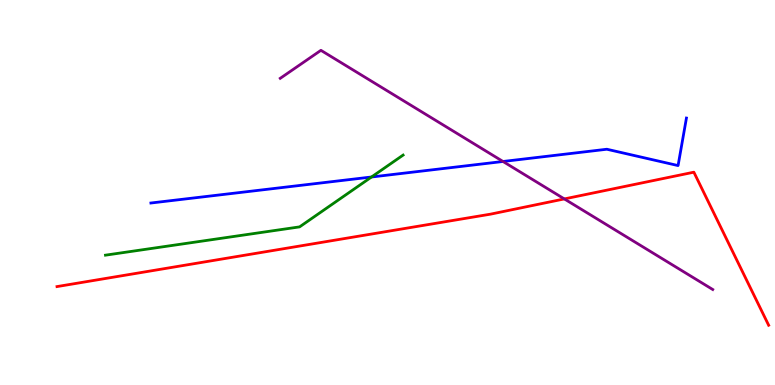[{'lines': ['blue', 'red'], 'intersections': []}, {'lines': ['green', 'red'], 'intersections': []}, {'lines': ['purple', 'red'], 'intersections': [{'x': 7.28, 'y': 4.83}]}, {'lines': ['blue', 'green'], 'intersections': [{'x': 4.79, 'y': 5.4}]}, {'lines': ['blue', 'purple'], 'intersections': [{'x': 6.49, 'y': 5.81}]}, {'lines': ['green', 'purple'], 'intersections': []}]